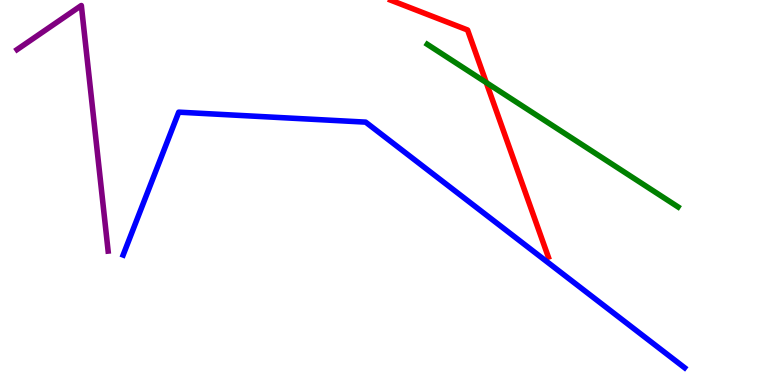[{'lines': ['blue', 'red'], 'intersections': []}, {'lines': ['green', 'red'], 'intersections': [{'x': 6.27, 'y': 7.85}]}, {'lines': ['purple', 'red'], 'intersections': []}, {'lines': ['blue', 'green'], 'intersections': []}, {'lines': ['blue', 'purple'], 'intersections': []}, {'lines': ['green', 'purple'], 'intersections': []}]